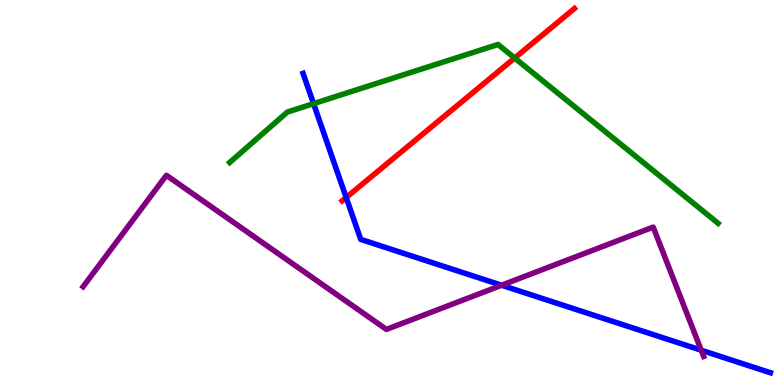[{'lines': ['blue', 'red'], 'intersections': [{'x': 4.47, 'y': 4.87}]}, {'lines': ['green', 'red'], 'intersections': [{'x': 6.64, 'y': 8.49}]}, {'lines': ['purple', 'red'], 'intersections': []}, {'lines': ['blue', 'green'], 'intersections': [{'x': 4.05, 'y': 7.31}]}, {'lines': ['blue', 'purple'], 'intersections': [{'x': 6.47, 'y': 2.59}, {'x': 9.05, 'y': 0.904}]}, {'lines': ['green', 'purple'], 'intersections': []}]